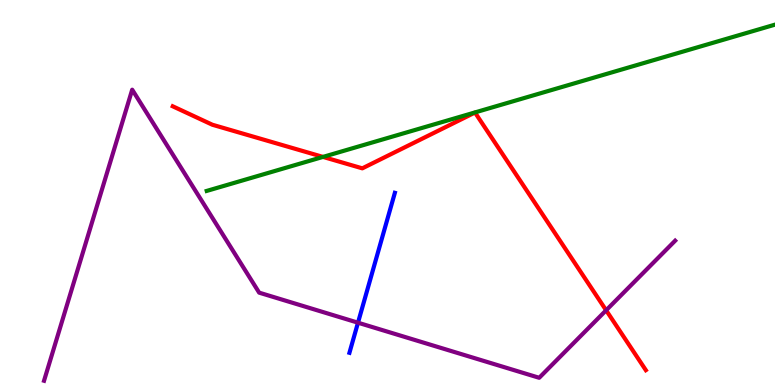[{'lines': ['blue', 'red'], 'intersections': []}, {'lines': ['green', 'red'], 'intersections': [{'x': 4.17, 'y': 5.92}]}, {'lines': ['purple', 'red'], 'intersections': [{'x': 7.82, 'y': 1.94}]}, {'lines': ['blue', 'green'], 'intersections': []}, {'lines': ['blue', 'purple'], 'intersections': [{'x': 4.62, 'y': 1.62}]}, {'lines': ['green', 'purple'], 'intersections': []}]